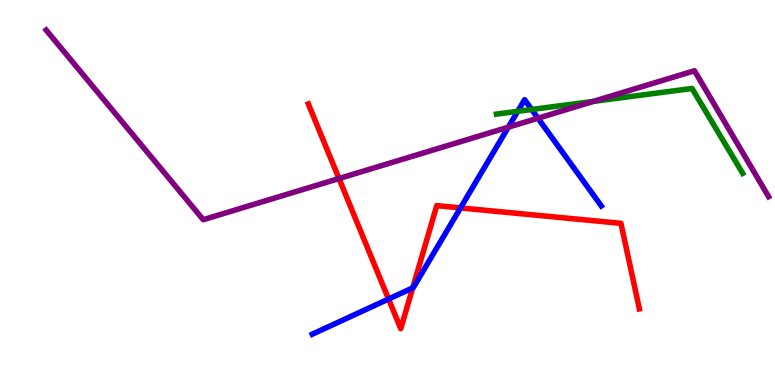[{'lines': ['blue', 'red'], 'intersections': [{'x': 5.01, 'y': 2.23}, {'x': 5.33, 'y': 2.52}, {'x': 5.94, 'y': 4.6}]}, {'lines': ['green', 'red'], 'intersections': []}, {'lines': ['purple', 'red'], 'intersections': [{'x': 4.37, 'y': 5.36}]}, {'lines': ['blue', 'green'], 'intersections': [{'x': 6.68, 'y': 7.11}, {'x': 6.86, 'y': 7.16}]}, {'lines': ['blue', 'purple'], 'intersections': [{'x': 6.56, 'y': 6.7}, {'x': 6.94, 'y': 6.93}]}, {'lines': ['green', 'purple'], 'intersections': [{'x': 7.66, 'y': 7.37}]}]